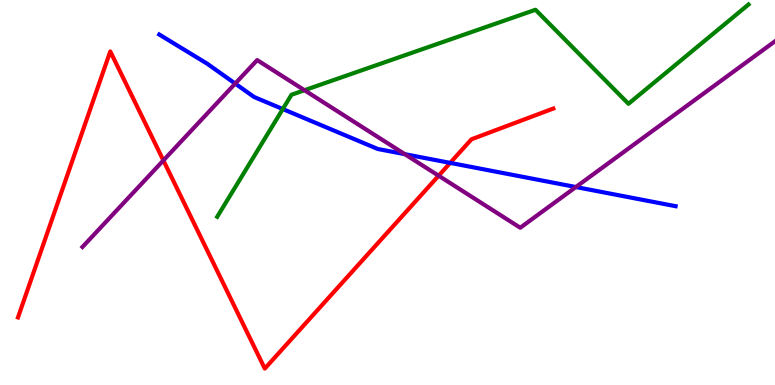[{'lines': ['blue', 'red'], 'intersections': [{'x': 5.81, 'y': 5.77}]}, {'lines': ['green', 'red'], 'intersections': []}, {'lines': ['purple', 'red'], 'intersections': [{'x': 2.11, 'y': 5.83}, {'x': 5.66, 'y': 5.44}]}, {'lines': ['blue', 'green'], 'intersections': [{'x': 3.65, 'y': 7.17}]}, {'lines': ['blue', 'purple'], 'intersections': [{'x': 3.03, 'y': 7.83}, {'x': 5.22, 'y': 6.0}, {'x': 7.43, 'y': 5.14}]}, {'lines': ['green', 'purple'], 'intersections': [{'x': 3.93, 'y': 7.66}]}]